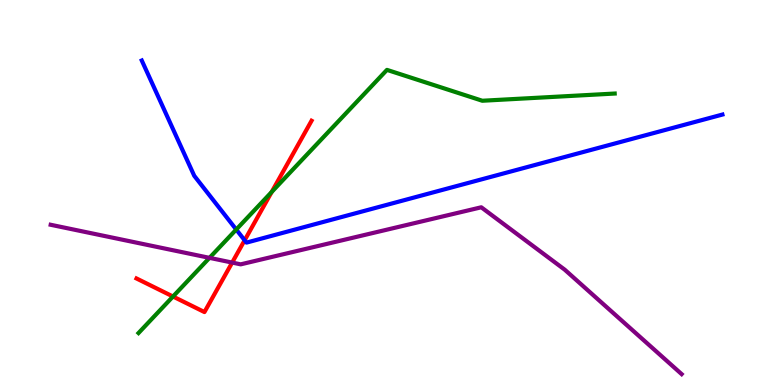[{'lines': ['blue', 'red'], 'intersections': [{'x': 3.16, 'y': 3.76}]}, {'lines': ['green', 'red'], 'intersections': [{'x': 2.23, 'y': 2.3}, {'x': 3.51, 'y': 5.01}]}, {'lines': ['purple', 'red'], 'intersections': [{'x': 3.0, 'y': 3.18}]}, {'lines': ['blue', 'green'], 'intersections': [{'x': 3.05, 'y': 4.04}]}, {'lines': ['blue', 'purple'], 'intersections': []}, {'lines': ['green', 'purple'], 'intersections': [{'x': 2.7, 'y': 3.3}]}]